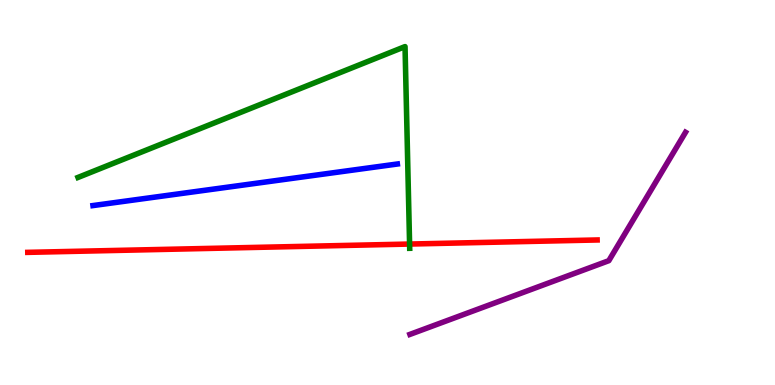[{'lines': ['blue', 'red'], 'intersections': []}, {'lines': ['green', 'red'], 'intersections': [{'x': 5.29, 'y': 3.66}]}, {'lines': ['purple', 'red'], 'intersections': []}, {'lines': ['blue', 'green'], 'intersections': []}, {'lines': ['blue', 'purple'], 'intersections': []}, {'lines': ['green', 'purple'], 'intersections': []}]